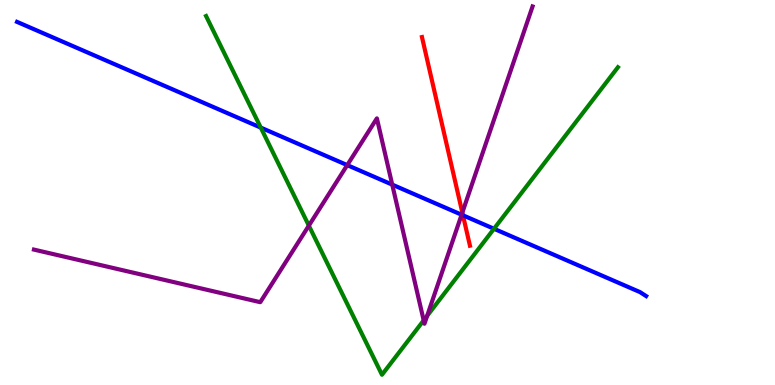[{'lines': ['blue', 'red'], 'intersections': [{'x': 5.97, 'y': 4.41}]}, {'lines': ['green', 'red'], 'intersections': []}, {'lines': ['purple', 'red'], 'intersections': [{'x': 5.97, 'y': 4.48}]}, {'lines': ['blue', 'green'], 'intersections': [{'x': 3.36, 'y': 6.69}, {'x': 6.37, 'y': 4.06}]}, {'lines': ['blue', 'purple'], 'intersections': [{'x': 4.48, 'y': 5.71}, {'x': 5.06, 'y': 5.2}, {'x': 5.96, 'y': 4.42}]}, {'lines': ['green', 'purple'], 'intersections': [{'x': 3.99, 'y': 4.14}, {'x': 5.47, 'y': 1.68}, {'x': 5.51, 'y': 1.8}]}]